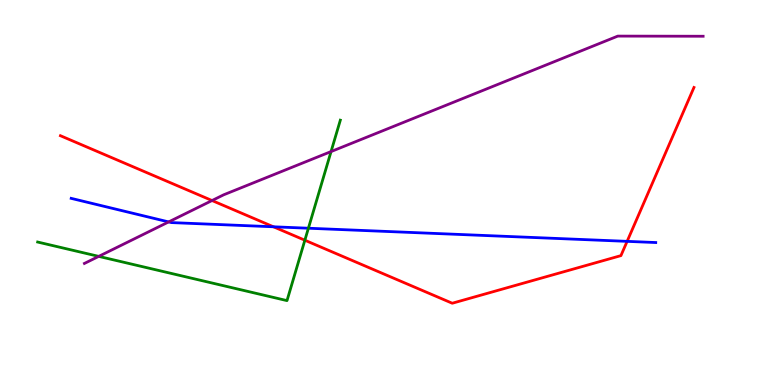[{'lines': ['blue', 'red'], 'intersections': [{'x': 3.53, 'y': 4.11}, {'x': 8.09, 'y': 3.73}]}, {'lines': ['green', 'red'], 'intersections': [{'x': 3.93, 'y': 3.76}]}, {'lines': ['purple', 'red'], 'intersections': [{'x': 2.74, 'y': 4.79}]}, {'lines': ['blue', 'green'], 'intersections': [{'x': 3.98, 'y': 4.07}]}, {'lines': ['blue', 'purple'], 'intersections': [{'x': 2.18, 'y': 4.24}]}, {'lines': ['green', 'purple'], 'intersections': [{'x': 1.27, 'y': 3.34}, {'x': 4.27, 'y': 6.06}]}]